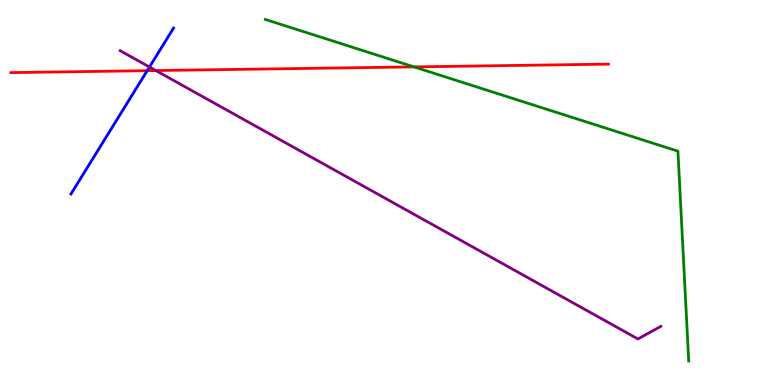[{'lines': ['blue', 'red'], 'intersections': [{'x': 1.9, 'y': 8.16}]}, {'lines': ['green', 'red'], 'intersections': [{'x': 5.34, 'y': 8.26}]}, {'lines': ['purple', 'red'], 'intersections': [{'x': 2.01, 'y': 8.17}]}, {'lines': ['blue', 'green'], 'intersections': []}, {'lines': ['blue', 'purple'], 'intersections': [{'x': 1.93, 'y': 8.26}]}, {'lines': ['green', 'purple'], 'intersections': []}]